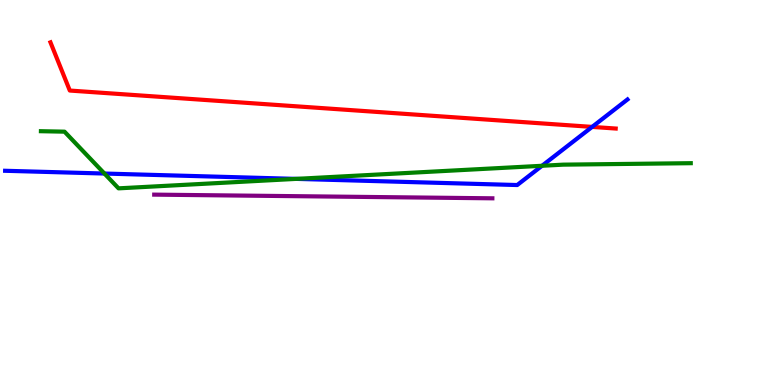[{'lines': ['blue', 'red'], 'intersections': [{'x': 7.64, 'y': 6.7}]}, {'lines': ['green', 'red'], 'intersections': []}, {'lines': ['purple', 'red'], 'intersections': []}, {'lines': ['blue', 'green'], 'intersections': [{'x': 1.35, 'y': 5.49}, {'x': 3.82, 'y': 5.35}, {'x': 6.99, 'y': 5.69}]}, {'lines': ['blue', 'purple'], 'intersections': []}, {'lines': ['green', 'purple'], 'intersections': []}]